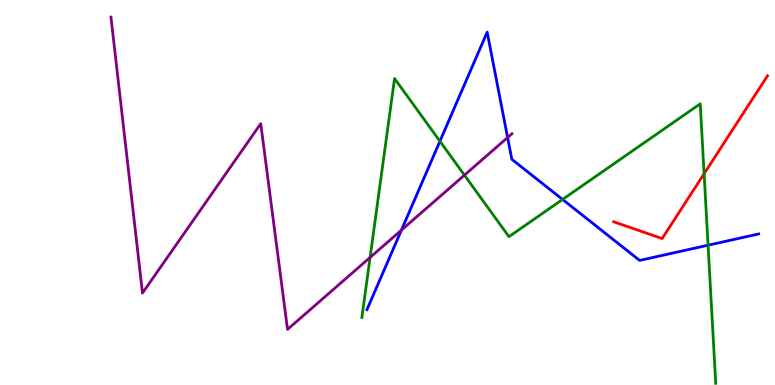[{'lines': ['blue', 'red'], 'intersections': []}, {'lines': ['green', 'red'], 'intersections': [{'x': 9.09, 'y': 5.49}]}, {'lines': ['purple', 'red'], 'intersections': []}, {'lines': ['blue', 'green'], 'intersections': [{'x': 5.68, 'y': 6.33}, {'x': 7.26, 'y': 4.82}, {'x': 9.14, 'y': 3.63}]}, {'lines': ['blue', 'purple'], 'intersections': [{'x': 5.18, 'y': 4.02}, {'x': 6.55, 'y': 6.43}]}, {'lines': ['green', 'purple'], 'intersections': [{'x': 4.78, 'y': 3.31}, {'x': 5.99, 'y': 5.45}]}]